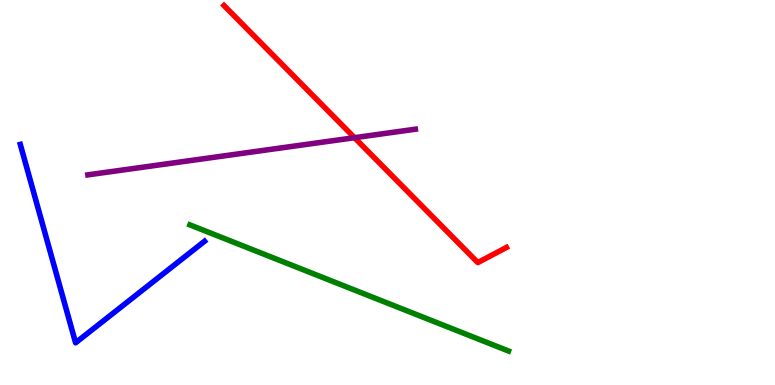[{'lines': ['blue', 'red'], 'intersections': []}, {'lines': ['green', 'red'], 'intersections': []}, {'lines': ['purple', 'red'], 'intersections': [{'x': 4.57, 'y': 6.42}]}, {'lines': ['blue', 'green'], 'intersections': []}, {'lines': ['blue', 'purple'], 'intersections': []}, {'lines': ['green', 'purple'], 'intersections': []}]